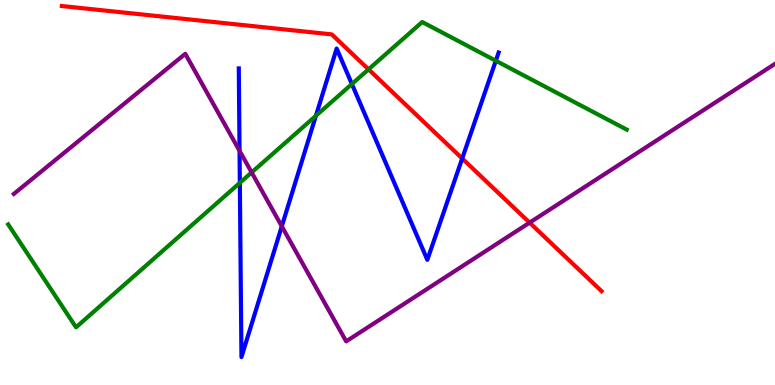[{'lines': ['blue', 'red'], 'intersections': [{'x': 5.96, 'y': 5.88}]}, {'lines': ['green', 'red'], 'intersections': [{'x': 4.76, 'y': 8.2}]}, {'lines': ['purple', 'red'], 'intersections': [{'x': 6.83, 'y': 4.22}]}, {'lines': ['blue', 'green'], 'intersections': [{'x': 3.09, 'y': 5.25}, {'x': 4.08, 'y': 6.99}, {'x': 4.54, 'y': 7.82}, {'x': 6.4, 'y': 8.42}]}, {'lines': ['blue', 'purple'], 'intersections': [{'x': 3.09, 'y': 6.08}, {'x': 3.64, 'y': 4.12}]}, {'lines': ['green', 'purple'], 'intersections': [{'x': 3.25, 'y': 5.52}]}]